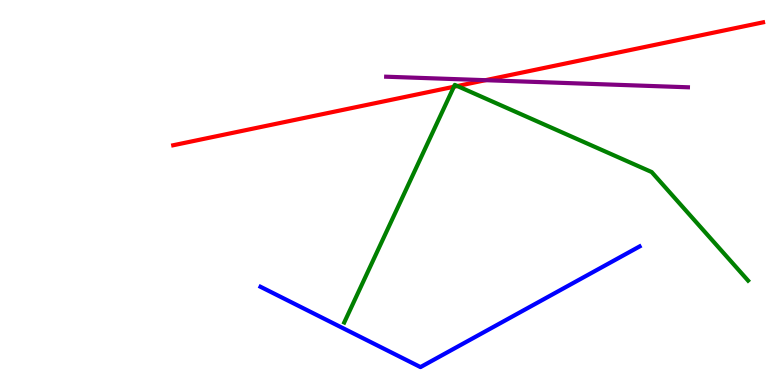[{'lines': ['blue', 'red'], 'intersections': []}, {'lines': ['green', 'red'], 'intersections': [{'x': 5.86, 'y': 7.75}, {'x': 5.9, 'y': 7.77}]}, {'lines': ['purple', 'red'], 'intersections': [{'x': 6.26, 'y': 7.92}]}, {'lines': ['blue', 'green'], 'intersections': []}, {'lines': ['blue', 'purple'], 'intersections': []}, {'lines': ['green', 'purple'], 'intersections': []}]